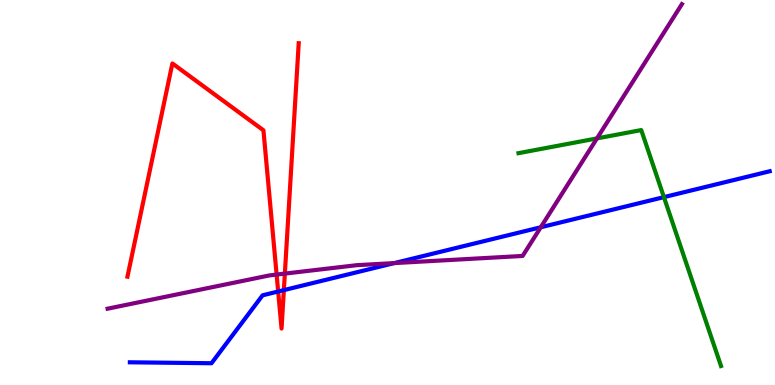[{'lines': ['blue', 'red'], 'intersections': [{'x': 3.59, 'y': 2.43}, {'x': 3.66, 'y': 2.46}]}, {'lines': ['green', 'red'], 'intersections': []}, {'lines': ['purple', 'red'], 'intersections': [{'x': 3.57, 'y': 2.87}, {'x': 3.68, 'y': 2.89}]}, {'lines': ['blue', 'green'], 'intersections': [{'x': 8.57, 'y': 4.88}]}, {'lines': ['blue', 'purple'], 'intersections': [{'x': 5.09, 'y': 3.17}, {'x': 6.98, 'y': 4.1}]}, {'lines': ['green', 'purple'], 'intersections': [{'x': 7.7, 'y': 6.4}]}]